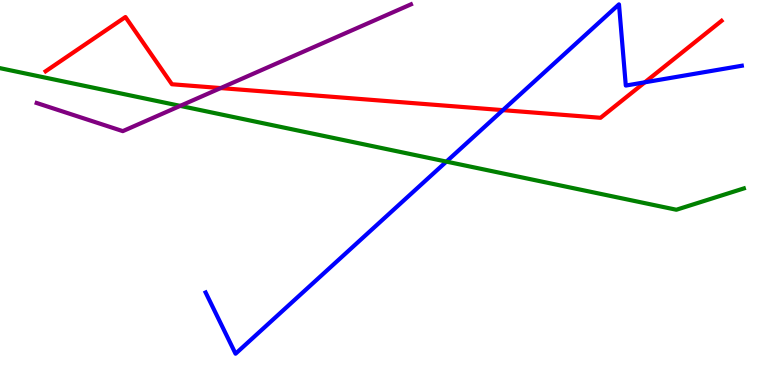[{'lines': ['blue', 'red'], 'intersections': [{'x': 6.49, 'y': 7.14}, {'x': 8.32, 'y': 7.86}]}, {'lines': ['green', 'red'], 'intersections': []}, {'lines': ['purple', 'red'], 'intersections': [{'x': 2.85, 'y': 7.71}]}, {'lines': ['blue', 'green'], 'intersections': [{'x': 5.76, 'y': 5.8}]}, {'lines': ['blue', 'purple'], 'intersections': []}, {'lines': ['green', 'purple'], 'intersections': [{'x': 2.33, 'y': 7.25}]}]